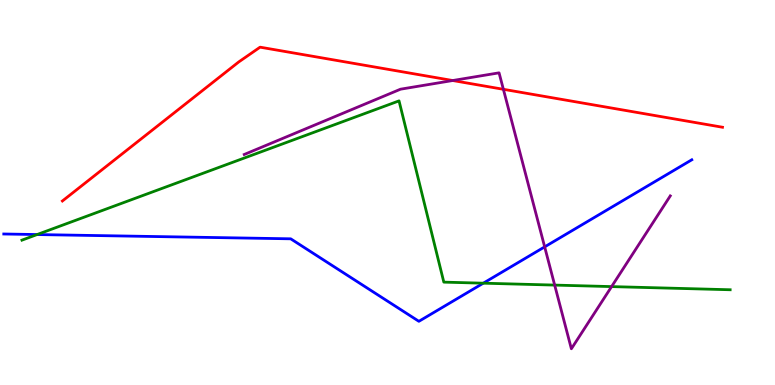[{'lines': ['blue', 'red'], 'intersections': []}, {'lines': ['green', 'red'], 'intersections': []}, {'lines': ['purple', 'red'], 'intersections': [{'x': 5.84, 'y': 7.91}, {'x': 6.5, 'y': 7.68}]}, {'lines': ['blue', 'green'], 'intersections': [{'x': 0.479, 'y': 3.91}, {'x': 6.24, 'y': 2.64}]}, {'lines': ['blue', 'purple'], 'intersections': [{'x': 7.03, 'y': 3.59}]}, {'lines': ['green', 'purple'], 'intersections': [{'x': 7.16, 'y': 2.6}, {'x': 7.89, 'y': 2.56}]}]